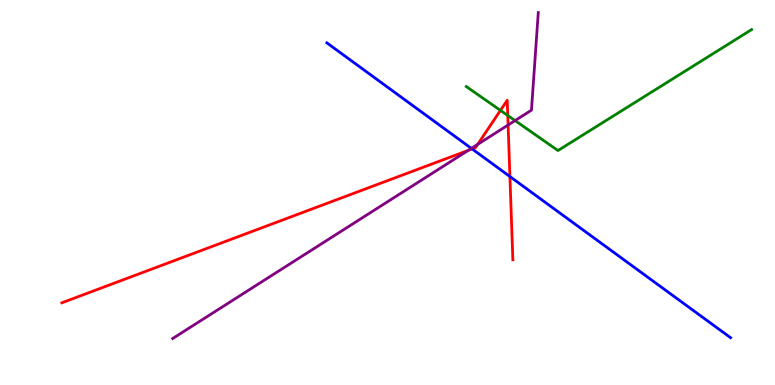[{'lines': ['blue', 'red'], 'intersections': [{'x': 6.09, 'y': 6.13}, {'x': 6.58, 'y': 5.41}]}, {'lines': ['green', 'red'], 'intersections': [{'x': 6.46, 'y': 7.13}, {'x': 6.55, 'y': 7.0}]}, {'lines': ['purple', 'red'], 'intersections': [{'x': 6.04, 'y': 6.09}, {'x': 6.16, 'y': 6.25}, {'x': 6.56, 'y': 6.75}]}, {'lines': ['blue', 'green'], 'intersections': []}, {'lines': ['blue', 'purple'], 'intersections': [{'x': 6.08, 'y': 6.15}]}, {'lines': ['green', 'purple'], 'intersections': [{'x': 6.65, 'y': 6.87}]}]